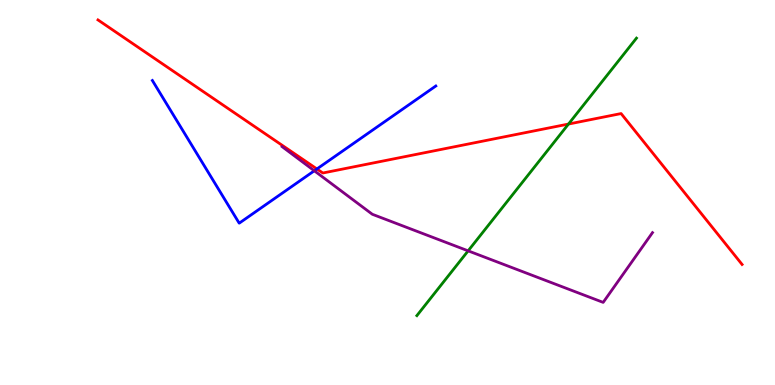[{'lines': ['blue', 'red'], 'intersections': [{'x': 4.09, 'y': 5.61}]}, {'lines': ['green', 'red'], 'intersections': [{'x': 7.34, 'y': 6.78}]}, {'lines': ['purple', 'red'], 'intersections': []}, {'lines': ['blue', 'green'], 'intersections': []}, {'lines': ['blue', 'purple'], 'intersections': [{'x': 4.06, 'y': 5.56}]}, {'lines': ['green', 'purple'], 'intersections': [{'x': 6.04, 'y': 3.48}]}]